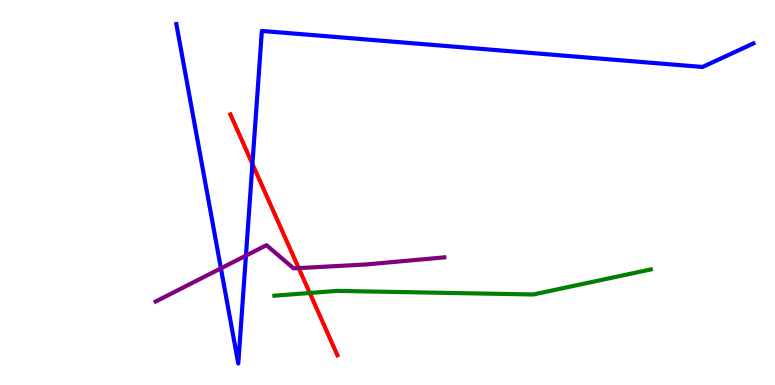[{'lines': ['blue', 'red'], 'intersections': [{'x': 3.26, 'y': 5.74}]}, {'lines': ['green', 'red'], 'intersections': [{'x': 4.0, 'y': 2.39}]}, {'lines': ['purple', 'red'], 'intersections': [{'x': 3.85, 'y': 3.04}]}, {'lines': ['blue', 'green'], 'intersections': []}, {'lines': ['blue', 'purple'], 'intersections': [{'x': 2.85, 'y': 3.03}, {'x': 3.17, 'y': 3.36}]}, {'lines': ['green', 'purple'], 'intersections': []}]